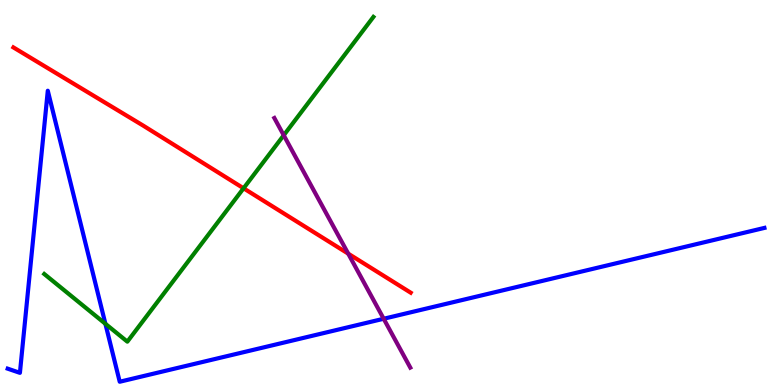[{'lines': ['blue', 'red'], 'intersections': []}, {'lines': ['green', 'red'], 'intersections': [{'x': 3.14, 'y': 5.11}]}, {'lines': ['purple', 'red'], 'intersections': [{'x': 4.49, 'y': 3.41}]}, {'lines': ['blue', 'green'], 'intersections': [{'x': 1.36, 'y': 1.59}]}, {'lines': ['blue', 'purple'], 'intersections': [{'x': 4.95, 'y': 1.72}]}, {'lines': ['green', 'purple'], 'intersections': [{'x': 3.66, 'y': 6.49}]}]